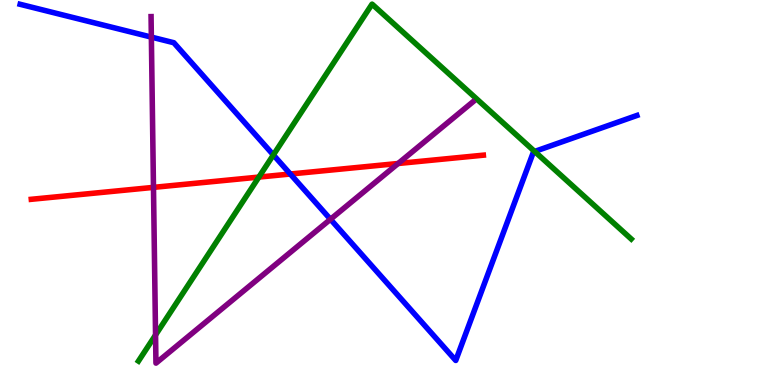[{'lines': ['blue', 'red'], 'intersections': [{'x': 3.75, 'y': 5.48}]}, {'lines': ['green', 'red'], 'intersections': [{'x': 3.34, 'y': 5.4}]}, {'lines': ['purple', 'red'], 'intersections': [{'x': 1.98, 'y': 5.13}, {'x': 5.14, 'y': 5.75}]}, {'lines': ['blue', 'green'], 'intersections': [{'x': 3.53, 'y': 5.98}, {'x': 6.9, 'y': 6.07}]}, {'lines': ['blue', 'purple'], 'intersections': [{'x': 1.95, 'y': 9.04}, {'x': 4.26, 'y': 4.3}]}, {'lines': ['green', 'purple'], 'intersections': [{'x': 2.01, 'y': 1.3}]}]